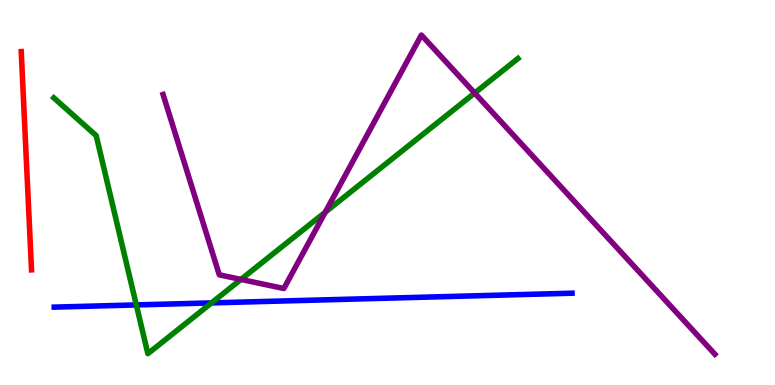[{'lines': ['blue', 'red'], 'intersections': []}, {'lines': ['green', 'red'], 'intersections': []}, {'lines': ['purple', 'red'], 'intersections': []}, {'lines': ['blue', 'green'], 'intersections': [{'x': 1.76, 'y': 2.08}, {'x': 2.73, 'y': 2.13}]}, {'lines': ['blue', 'purple'], 'intersections': []}, {'lines': ['green', 'purple'], 'intersections': [{'x': 3.11, 'y': 2.74}, {'x': 4.2, 'y': 4.49}, {'x': 6.12, 'y': 7.58}]}]